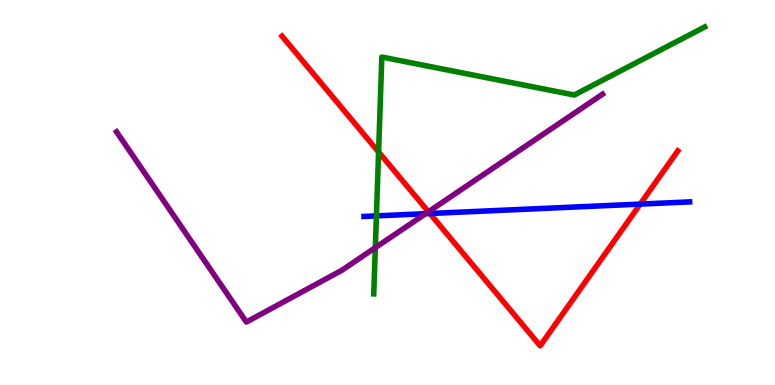[{'lines': ['blue', 'red'], 'intersections': [{'x': 5.55, 'y': 4.45}, {'x': 8.26, 'y': 4.7}]}, {'lines': ['green', 'red'], 'intersections': [{'x': 4.89, 'y': 6.05}]}, {'lines': ['purple', 'red'], 'intersections': [{'x': 5.53, 'y': 4.5}]}, {'lines': ['blue', 'green'], 'intersections': [{'x': 4.86, 'y': 4.39}]}, {'lines': ['blue', 'purple'], 'intersections': [{'x': 5.49, 'y': 4.45}]}, {'lines': ['green', 'purple'], 'intersections': [{'x': 4.84, 'y': 3.57}]}]